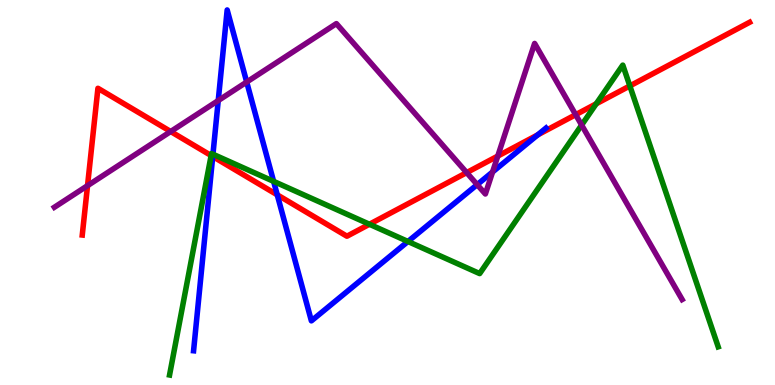[{'lines': ['blue', 'red'], 'intersections': [{'x': 2.74, 'y': 5.94}, {'x': 3.58, 'y': 4.94}, {'x': 6.94, 'y': 6.5}]}, {'lines': ['green', 'red'], 'intersections': [{'x': 2.72, 'y': 5.96}, {'x': 4.77, 'y': 4.18}, {'x': 7.69, 'y': 7.3}, {'x': 8.13, 'y': 7.77}]}, {'lines': ['purple', 'red'], 'intersections': [{'x': 1.13, 'y': 5.18}, {'x': 2.2, 'y': 6.58}, {'x': 6.02, 'y': 5.52}, {'x': 6.42, 'y': 5.95}, {'x': 7.43, 'y': 7.02}]}, {'lines': ['blue', 'green'], 'intersections': [{'x': 2.75, 'y': 5.99}, {'x': 3.53, 'y': 5.29}, {'x': 5.26, 'y': 3.73}]}, {'lines': ['blue', 'purple'], 'intersections': [{'x': 2.82, 'y': 7.39}, {'x': 3.18, 'y': 7.87}, {'x': 6.16, 'y': 5.2}, {'x': 6.36, 'y': 5.53}]}, {'lines': ['green', 'purple'], 'intersections': [{'x': 7.5, 'y': 6.75}]}]